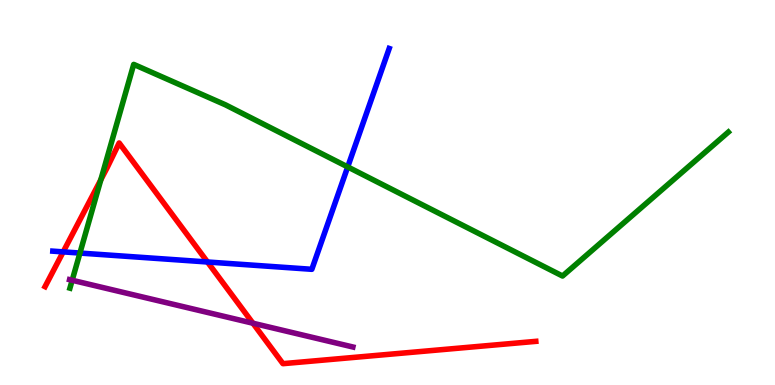[{'lines': ['blue', 'red'], 'intersections': [{'x': 0.815, 'y': 3.46}, {'x': 2.68, 'y': 3.2}]}, {'lines': ['green', 'red'], 'intersections': [{'x': 1.3, 'y': 5.33}]}, {'lines': ['purple', 'red'], 'intersections': [{'x': 3.26, 'y': 1.6}]}, {'lines': ['blue', 'green'], 'intersections': [{'x': 1.03, 'y': 3.43}, {'x': 4.49, 'y': 5.66}]}, {'lines': ['blue', 'purple'], 'intersections': []}, {'lines': ['green', 'purple'], 'intersections': [{'x': 0.931, 'y': 2.72}]}]